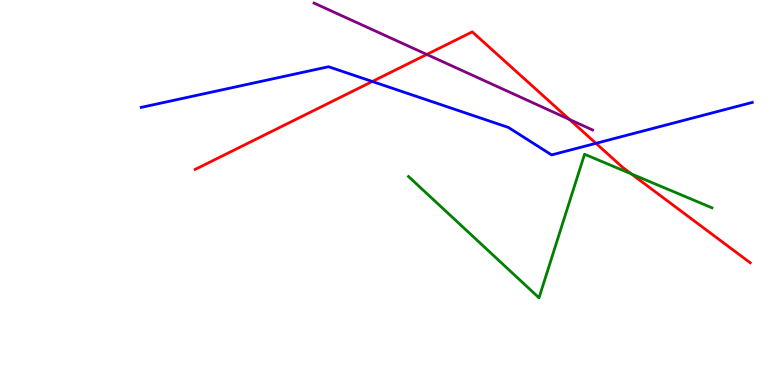[{'lines': ['blue', 'red'], 'intersections': [{'x': 4.8, 'y': 7.88}, {'x': 7.69, 'y': 6.28}]}, {'lines': ['green', 'red'], 'intersections': [{'x': 8.15, 'y': 5.48}]}, {'lines': ['purple', 'red'], 'intersections': [{'x': 5.51, 'y': 8.59}, {'x': 7.35, 'y': 6.9}]}, {'lines': ['blue', 'green'], 'intersections': []}, {'lines': ['blue', 'purple'], 'intersections': []}, {'lines': ['green', 'purple'], 'intersections': []}]